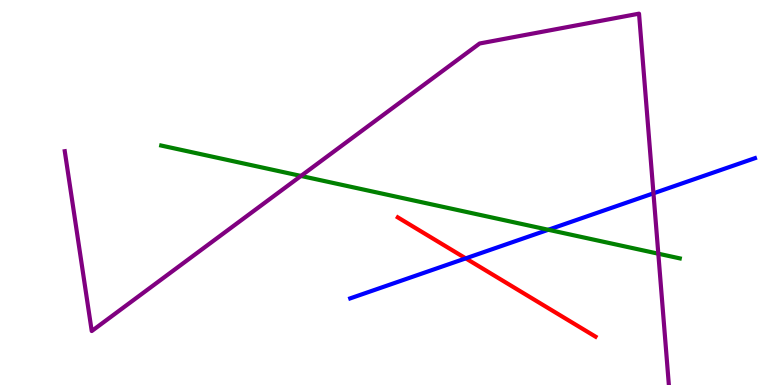[{'lines': ['blue', 'red'], 'intersections': [{'x': 6.01, 'y': 3.29}]}, {'lines': ['green', 'red'], 'intersections': []}, {'lines': ['purple', 'red'], 'intersections': []}, {'lines': ['blue', 'green'], 'intersections': [{'x': 7.07, 'y': 4.03}]}, {'lines': ['blue', 'purple'], 'intersections': [{'x': 8.43, 'y': 4.98}]}, {'lines': ['green', 'purple'], 'intersections': [{'x': 3.88, 'y': 5.43}, {'x': 8.49, 'y': 3.41}]}]